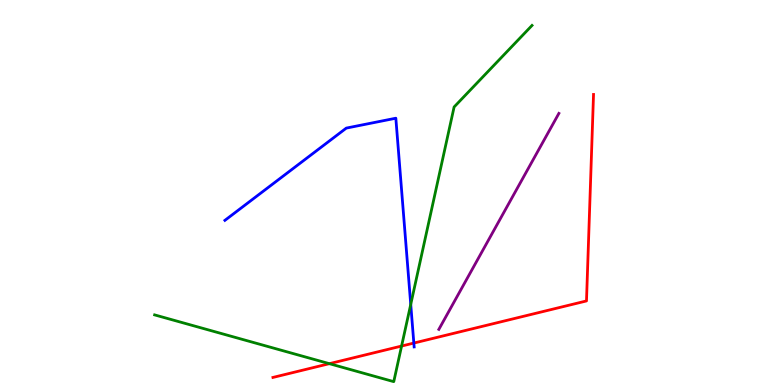[{'lines': ['blue', 'red'], 'intersections': [{'x': 5.34, 'y': 1.09}]}, {'lines': ['green', 'red'], 'intersections': [{'x': 4.25, 'y': 0.554}, {'x': 5.18, 'y': 1.01}]}, {'lines': ['purple', 'red'], 'intersections': []}, {'lines': ['blue', 'green'], 'intersections': [{'x': 5.3, 'y': 2.09}]}, {'lines': ['blue', 'purple'], 'intersections': []}, {'lines': ['green', 'purple'], 'intersections': []}]